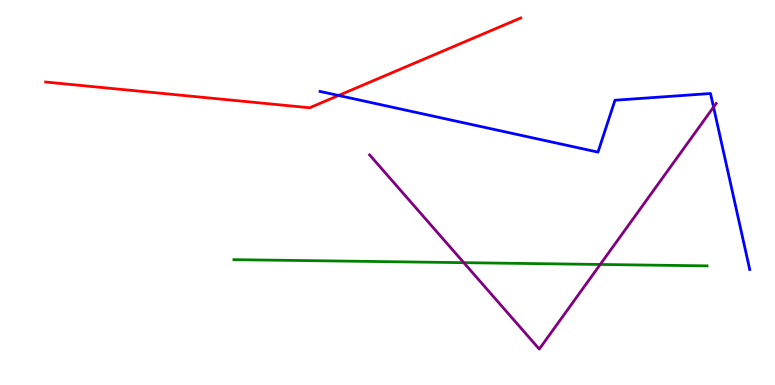[{'lines': ['blue', 'red'], 'intersections': [{'x': 4.37, 'y': 7.52}]}, {'lines': ['green', 'red'], 'intersections': []}, {'lines': ['purple', 'red'], 'intersections': []}, {'lines': ['blue', 'green'], 'intersections': []}, {'lines': ['blue', 'purple'], 'intersections': [{'x': 9.21, 'y': 7.22}]}, {'lines': ['green', 'purple'], 'intersections': [{'x': 5.98, 'y': 3.18}, {'x': 7.74, 'y': 3.13}]}]